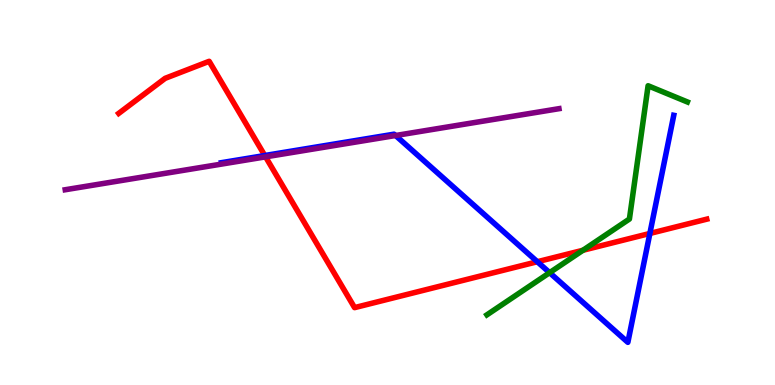[{'lines': ['blue', 'red'], 'intersections': [{'x': 3.42, 'y': 5.96}, {'x': 6.93, 'y': 3.2}, {'x': 8.39, 'y': 3.94}]}, {'lines': ['green', 'red'], 'intersections': [{'x': 7.52, 'y': 3.5}]}, {'lines': ['purple', 'red'], 'intersections': [{'x': 3.43, 'y': 5.93}]}, {'lines': ['blue', 'green'], 'intersections': [{'x': 7.09, 'y': 2.92}]}, {'lines': ['blue', 'purple'], 'intersections': [{'x': 5.1, 'y': 6.48}]}, {'lines': ['green', 'purple'], 'intersections': []}]